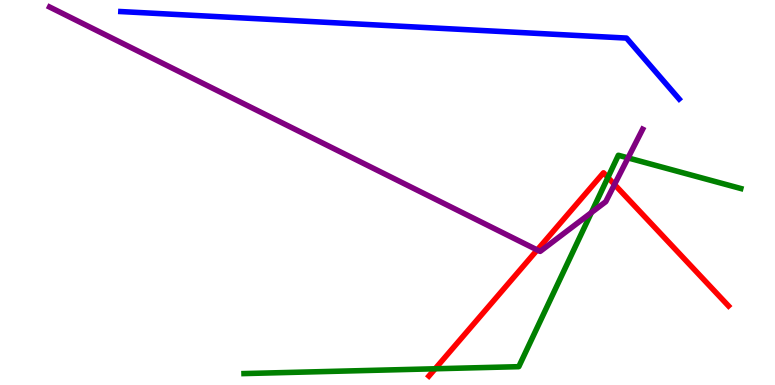[{'lines': ['blue', 'red'], 'intersections': []}, {'lines': ['green', 'red'], 'intersections': [{'x': 5.61, 'y': 0.421}, {'x': 7.84, 'y': 5.39}]}, {'lines': ['purple', 'red'], 'intersections': [{'x': 6.93, 'y': 3.51}, {'x': 7.93, 'y': 5.21}]}, {'lines': ['blue', 'green'], 'intersections': []}, {'lines': ['blue', 'purple'], 'intersections': []}, {'lines': ['green', 'purple'], 'intersections': [{'x': 7.63, 'y': 4.48}, {'x': 8.1, 'y': 5.9}]}]